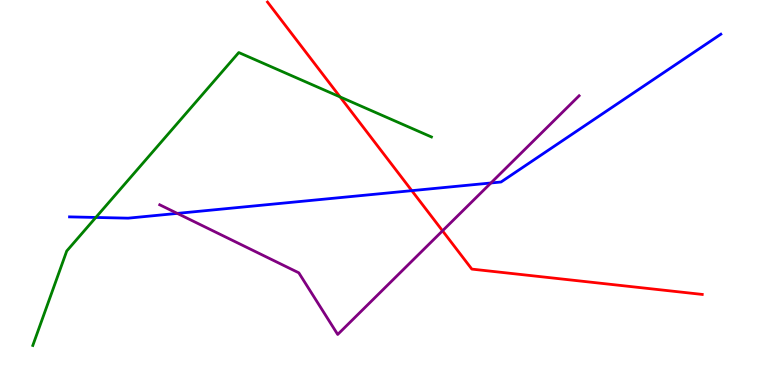[{'lines': ['blue', 'red'], 'intersections': [{'x': 5.31, 'y': 5.05}]}, {'lines': ['green', 'red'], 'intersections': [{'x': 4.39, 'y': 7.48}]}, {'lines': ['purple', 'red'], 'intersections': [{'x': 5.71, 'y': 4.0}]}, {'lines': ['blue', 'green'], 'intersections': [{'x': 1.24, 'y': 4.35}]}, {'lines': ['blue', 'purple'], 'intersections': [{'x': 2.29, 'y': 4.46}, {'x': 6.33, 'y': 5.25}]}, {'lines': ['green', 'purple'], 'intersections': []}]